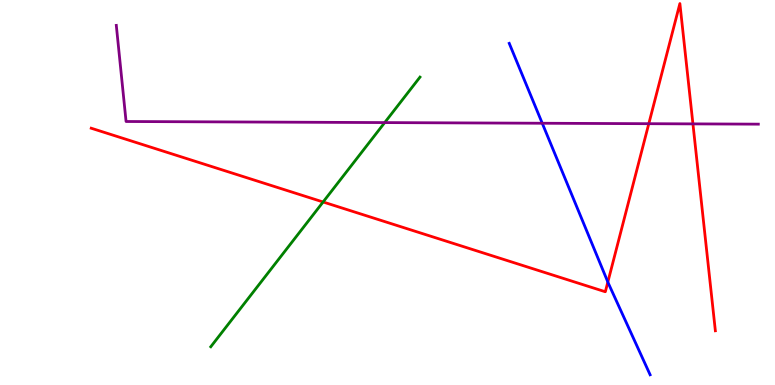[{'lines': ['blue', 'red'], 'intersections': [{'x': 7.84, 'y': 2.67}]}, {'lines': ['green', 'red'], 'intersections': [{'x': 4.17, 'y': 4.75}]}, {'lines': ['purple', 'red'], 'intersections': [{'x': 8.37, 'y': 6.79}, {'x': 8.94, 'y': 6.78}]}, {'lines': ['blue', 'green'], 'intersections': []}, {'lines': ['blue', 'purple'], 'intersections': [{'x': 7.0, 'y': 6.8}]}, {'lines': ['green', 'purple'], 'intersections': [{'x': 4.96, 'y': 6.82}]}]